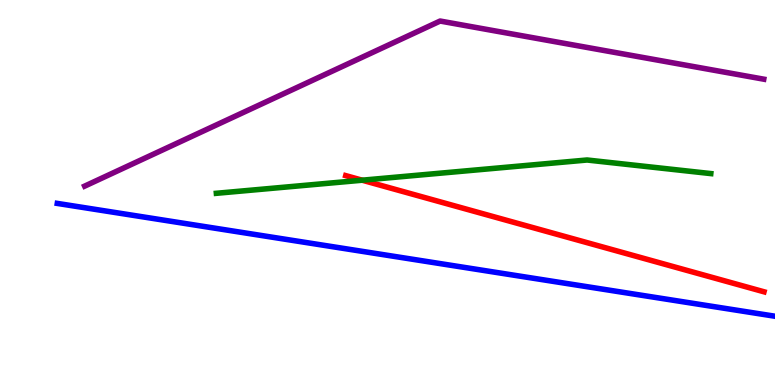[{'lines': ['blue', 'red'], 'intersections': []}, {'lines': ['green', 'red'], 'intersections': [{'x': 4.67, 'y': 5.32}]}, {'lines': ['purple', 'red'], 'intersections': []}, {'lines': ['blue', 'green'], 'intersections': []}, {'lines': ['blue', 'purple'], 'intersections': []}, {'lines': ['green', 'purple'], 'intersections': []}]